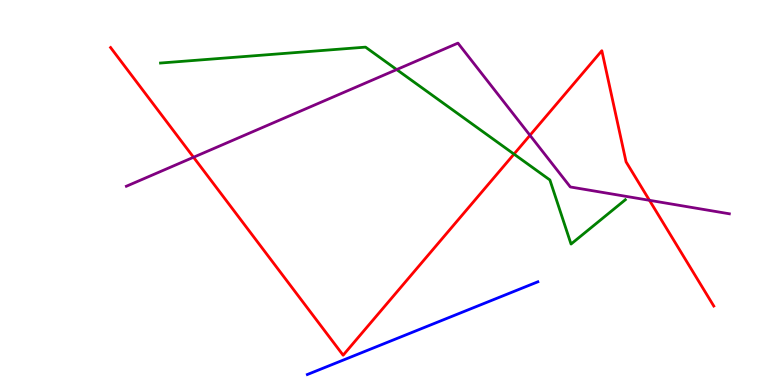[{'lines': ['blue', 'red'], 'intersections': []}, {'lines': ['green', 'red'], 'intersections': [{'x': 6.63, 'y': 6.0}]}, {'lines': ['purple', 'red'], 'intersections': [{'x': 2.5, 'y': 5.92}, {'x': 6.84, 'y': 6.49}, {'x': 8.38, 'y': 4.8}]}, {'lines': ['blue', 'green'], 'intersections': []}, {'lines': ['blue', 'purple'], 'intersections': []}, {'lines': ['green', 'purple'], 'intersections': [{'x': 5.12, 'y': 8.19}]}]